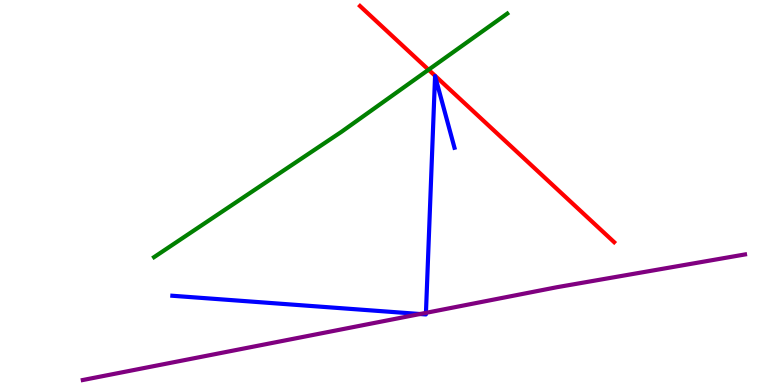[{'lines': ['blue', 'red'], 'intersections': []}, {'lines': ['green', 'red'], 'intersections': [{'x': 5.53, 'y': 8.19}]}, {'lines': ['purple', 'red'], 'intersections': []}, {'lines': ['blue', 'green'], 'intersections': []}, {'lines': ['blue', 'purple'], 'intersections': [{'x': 5.42, 'y': 1.84}, {'x': 5.5, 'y': 1.87}]}, {'lines': ['green', 'purple'], 'intersections': []}]